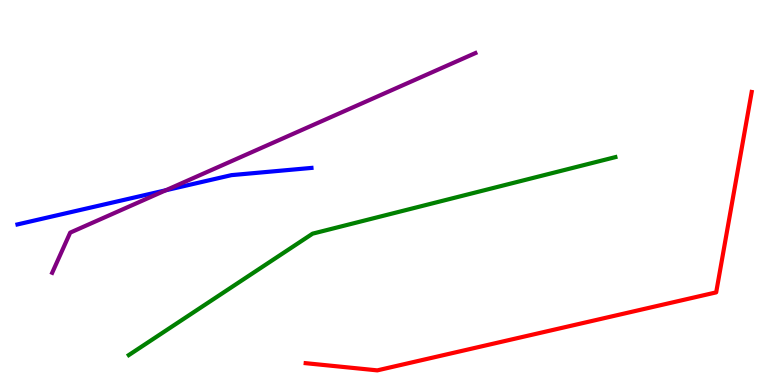[{'lines': ['blue', 'red'], 'intersections': []}, {'lines': ['green', 'red'], 'intersections': []}, {'lines': ['purple', 'red'], 'intersections': []}, {'lines': ['blue', 'green'], 'intersections': []}, {'lines': ['blue', 'purple'], 'intersections': [{'x': 2.14, 'y': 5.06}]}, {'lines': ['green', 'purple'], 'intersections': []}]